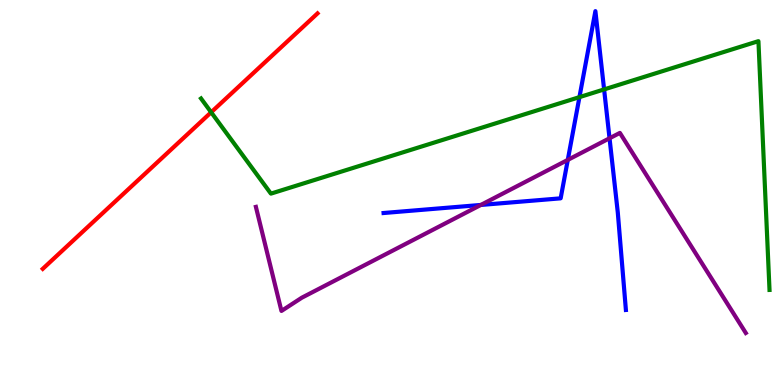[{'lines': ['blue', 'red'], 'intersections': []}, {'lines': ['green', 'red'], 'intersections': [{'x': 2.72, 'y': 7.08}]}, {'lines': ['purple', 'red'], 'intersections': []}, {'lines': ['blue', 'green'], 'intersections': [{'x': 7.48, 'y': 7.48}, {'x': 7.79, 'y': 7.68}]}, {'lines': ['blue', 'purple'], 'intersections': [{'x': 6.2, 'y': 4.68}, {'x': 7.33, 'y': 5.85}, {'x': 7.87, 'y': 6.41}]}, {'lines': ['green', 'purple'], 'intersections': []}]